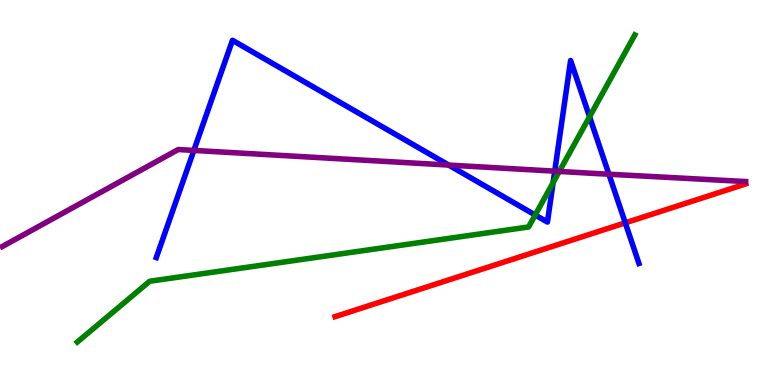[{'lines': ['blue', 'red'], 'intersections': [{'x': 8.07, 'y': 4.21}]}, {'lines': ['green', 'red'], 'intersections': []}, {'lines': ['purple', 'red'], 'intersections': []}, {'lines': ['blue', 'green'], 'intersections': [{'x': 6.91, 'y': 4.42}, {'x': 7.14, 'y': 5.26}, {'x': 7.61, 'y': 6.97}]}, {'lines': ['blue', 'purple'], 'intersections': [{'x': 2.5, 'y': 6.09}, {'x': 5.79, 'y': 5.71}, {'x': 7.16, 'y': 5.55}, {'x': 7.86, 'y': 5.47}]}, {'lines': ['green', 'purple'], 'intersections': [{'x': 7.22, 'y': 5.55}]}]